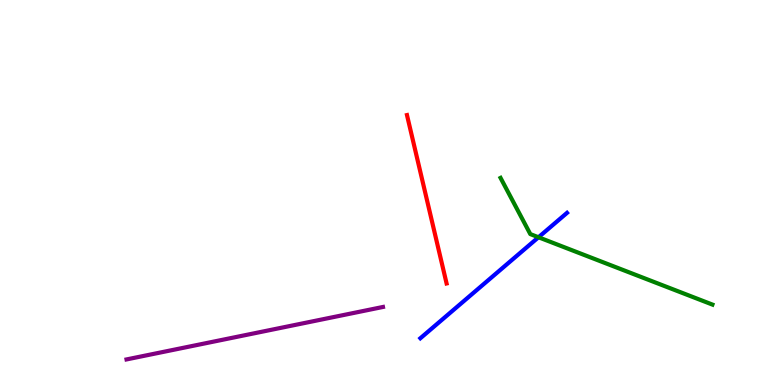[{'lines': ['blue', 'red'], 'intersections': []}, {'lines': ['green', 'red'], 'intersections': []}, {'lines': ['purple', 'red'], 'intersections': []}, {'lines': ['blue', 'green'], 'intersections': [{'x': 6.95, 'y': 3.84}]}, {'lines': ['blue', 'purple'], 'intersections': []}, {'lines': ['green', 'purple'], 'intersections': []}]